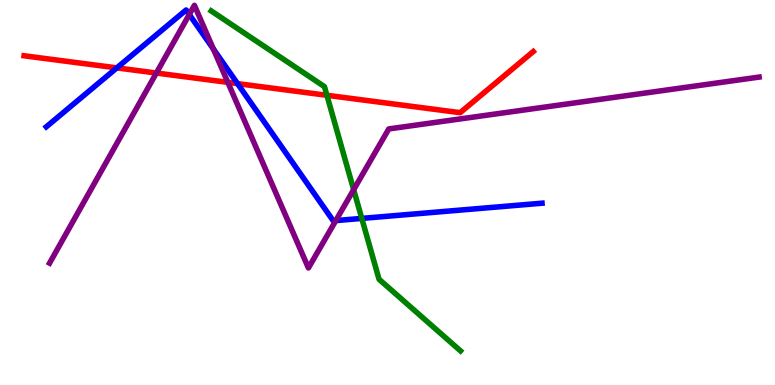[{'lines': ['blue', 'red'], 'intersections': [{'x': 1.51, 'y': 8.24}, {'x': 3.06, 'y': 7.83}]}, {'lines': ['green', 'red'], 'intersections': [{'x': 4.22, 'y': 7.53}]}, {'lines': ['purple', 'red'], 'intersections': [{'x': 2.02, 'y': 8.1}, {'x': 2.94, 'y': 7.86}]}, {'lines': ['blue', 'green'], 'intersections': [{'x': 4.67, 'y': 4.33}]}, {'lines': ['blue', 'purple'], 'intersections': [{'x': 2.44, 'y': 9.62}, {'x': 2.75, 'y': 8.73}, {'x': 4.33, 'y': 4.27}]}, {'lines': ['green', 'purple'], 'intersections': [{'x': 4.56, 'y': 5.07}]}]